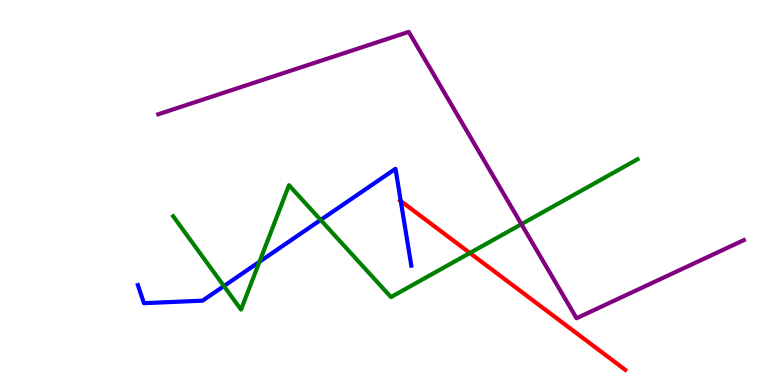[{'lines': ['blue', 'red'], 'intersections': [{'x': 5.17, 'y': 4.78}]}, {'lines': ['green', 'red'], 'intersections': [{'x': 6.06, 'y': 3.43}]}, {'lines': ['purple', 'red'], 'intersections': []}, {'lines': ['blue', 'green'], 'intersections': [{'x': 2.89, 'y': 2.57}, {'x': 3.35, 'y': 3.2}, {'x': 4.14, 'y': 4.29}]}, {'lines': ['blue', 'purple'], 'intersections': []}, {'lines': ['green', 'purple'], 'intersections': [{'x': 6.73, 'y': 4.18}]}]